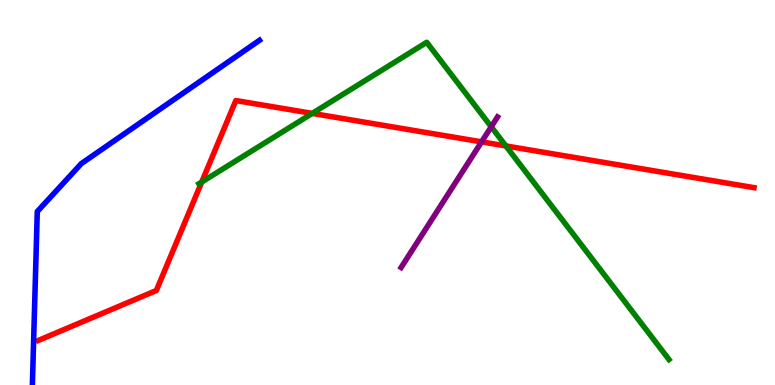[{'lines': ['blue', 'red'], 'intersections': []}, {'lines': ['green', 'red'], 'intersections': [{'x': 2.6, 'y': 5.27}, {'x': 4.03, 'y': 7.05}, {'x': 6.53, 'y': 6.21}]}, {'lines': ['purple', 'red'], 'intersections': [{'x': 6.21, 'y': 6.32}]}, {'lines': ['blue', 'green'], 'intersections': []}, {'lines': ['blue', 'purple'], 'intersections': []}, {'lines': ['green', 'purple'], 'intersections': [{'x': 6.34, 'y': 6.71}]}]